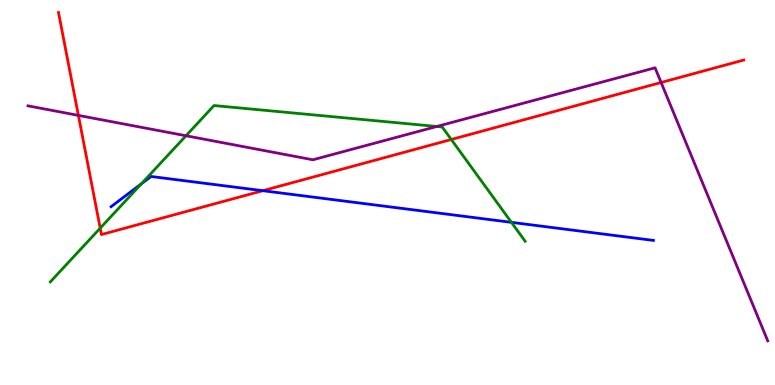[{'lines': ['blue', 'red'], 'intersections': [{'x': 3.39, 'y': 5.05}]}, {'lines': ['green', 'red'], 'intersections': [{'x': 1.29, 'y': 4.07}, {'x': 5.82, 'y': 6.38}]}, {'lines': ['purple', 'red'], 'intersections': [{'x': 1.01, 'y': 7.0}, {'x': 8.53, 'y': 7.86}]}, {'lines': ['blue', 'green'], 'intersections': [{'x': 1.82, 'y': 5.23}, {'x': 6.6, 'y': 4.22}]}, {'lines': ['blue', 'purple'], 'intersections': []}, {'lines': ['green', 'purple'], 'intersections': [{'x': 2.4, 'y': 6.47}, {'x': 5.64, 'y': 6.71}]}]